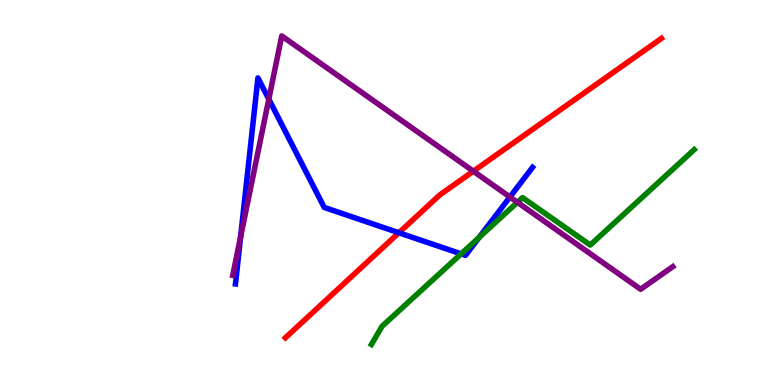[{'lines': ['blue', 'red'], 'intersections': [{'x': 5.15, 'y': 3.95}]}, {'lines': ['green', 'red'], 'intersections': []}, {'lines': ['purple', 'red'], 'intersections': [{'x': 6.11, 'y': 5.55}]}, {'lines': ['blue', 'green'], 'intersections': [{'x': 5.95, 'y': 3.41}, {'x': 6.18, 'y': 3.84}]}, {'lines': ['blue', 'purple'], 'intersections': [{'x': 3.1, 'y': 3.85}, {'x': 3.47, 'y': 7.42}, {'x': 6.58, 'y': 4.88}]}, {'lines': ['green', 'purple'], 'intersections': [{'x': 6.68, 'y': 4.75}]}]